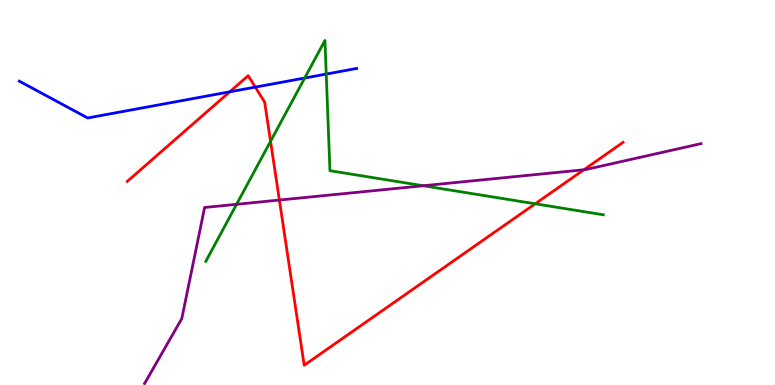[{'lines': ['blue', 'red'], 'intersections': [{'x': 2.96, 'y': 7.62}, {'x': 3.29, 'y': 7.74}]}, {'lines': ['green', 'red'], 'intersections': [{'x': 3.49, 'y': 6.33}, {'x': 6.91, 'y': 4.71}]}, {'lines': ['purple', 'red'], 'intersections': [{'x': 3.6, 'y': 4.8}, {'x': 7.53, 'y': 5.59}]}, {'lines': ['blue', 'green'], 'intersections': [{'x': 3.93, 'y': 7.97}, {'x': 4.21, 'y': 8.08}]}, {'lines': ['blue', 'purple'], 'intersections': []}, {'lines': ['green', 'purple'], 'intersections': [{'x': 3.05, 'y': 4.69}, {'x': 5.46, 'y': 5.18}]}]